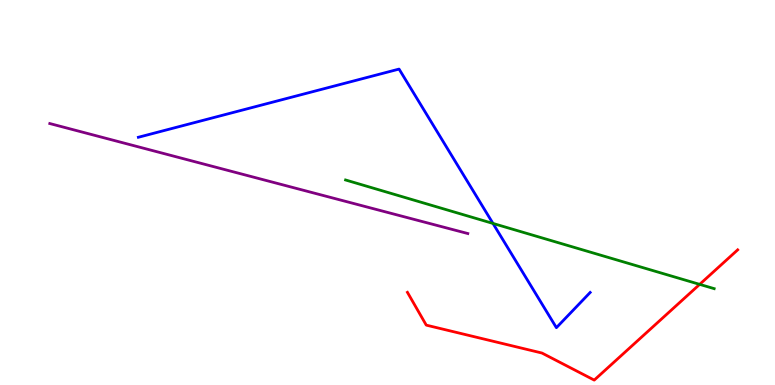[{'lines': ['blue', 'red'], 'intersections': []}, {'lines': ['green', 'red'], 'intersections': [{'x': 9.03, 'y': 2.61}]}, {'lines': ['purple', 'red'], 'intersections': []}, {'lines': ['blue', 'green'], 'intersections': [{'x': 6.36, 'y': 4.2}]}, {'lines': ['blue', 'purple'], 'intersections': []}, {'lines': ['green', 'purple'], 'intersections': []}]